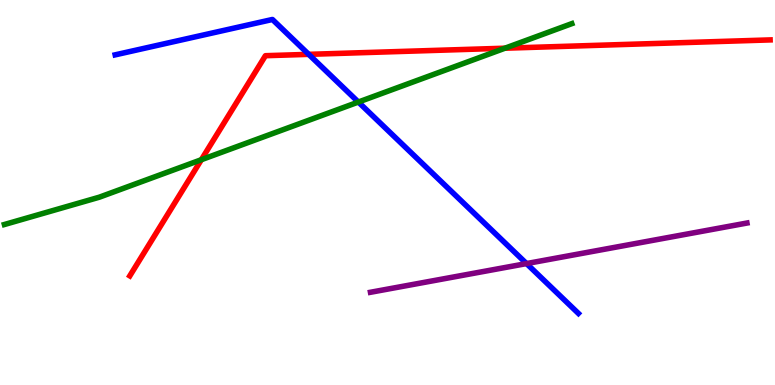[{'lines': ['blue', 'red'], 'intersections': [{'x': 3.98, 'y': 8.59}]}, {'lines': ['green', 'red'], 'intersections': [{'x': 2.6, 'y': 5.85}, {'x': 6.52, 'y': 8.75}]}, {'lines': ['purple', 'red'], 'intersections': []}, {'lines': ['blue', 'green'], 'intersections': [{'x': 4.62, 'y': 7.35}]}, {'lines': ['blue', 'purple'], 'intersections': [{'x': 6.79, 'y': 3.15}]}, {'lines': ['green', 'purple'], 'intersections': []}]